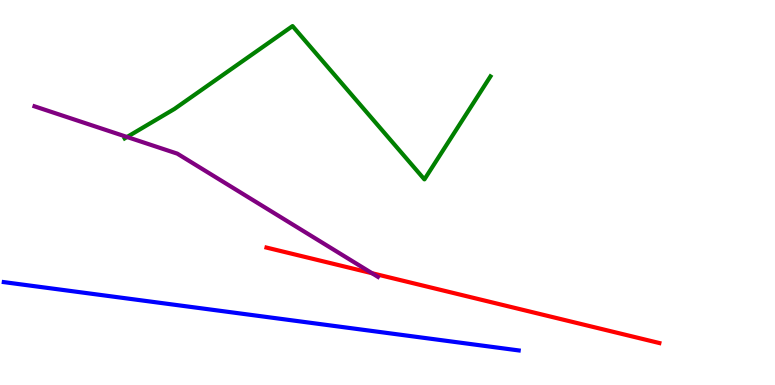[{'lines': ['blue', 'red'], 'intersections': []}, {'lines': ['green', 'red'], 'intersections': []}, {'lines': ['purple', 'red'], 'intersections': [{'x': 4.8, 'y': 2.9}]}, {'lines': ['blue', 'green'], 'intersections': []}, {'lines': ['blue', 'purple'], 'intersections': []}, {'lines': ['green', 'purple'], 'intersections': [{'x': 1.64, 'y': 6.44}]}]